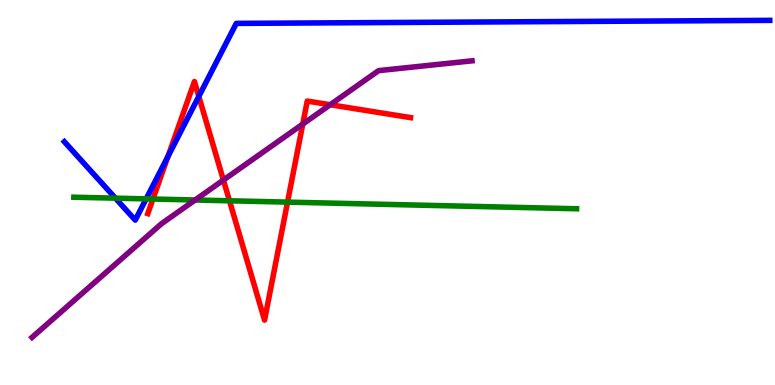[{'lines': ['blue', 'red'], 'intersections': [{'x': 2.17, 'y': 5.94}, {'x': 2.57, 'y': 7.5}]}, {'lines': ['green', 'red'], 'intersections': [{'x': 1.97, 'y': 4.83}, {'x': 2.96, 'y': 4.78}, {'x': 3.71, 'y': 4.75}]}, {'lines': ['purple', 'red'], 'intersections': [{'x': 2.88, 'y': 5.32}, {'x': 3.91, 'y': 6.78}, {'x': 4.26, 'y': 7.28}]}, {'lines': ['blue', 'green'], 'intersections': [{'x': 1.49, 'y': 4.85}, {'x': 1.89, 'y': 4.83}]}, {'lines': ['blue', 'purple'], 'intersections': []}, {'lines': ['green', 'purple'], 'intersections': [{'x': 2.52, 'y': 4.81}]}]